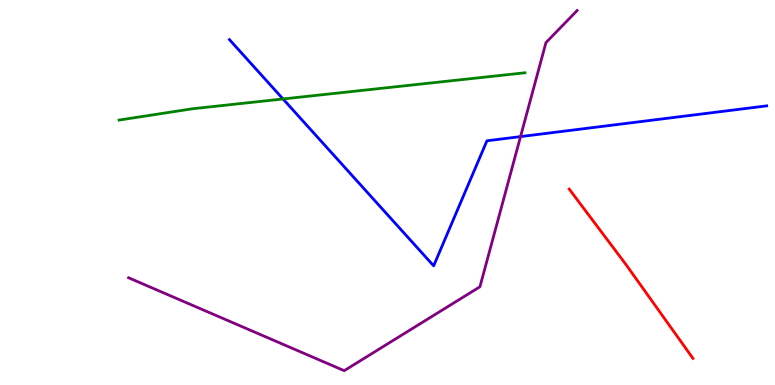[{'lines': ['blue', 'red'], 'intersections': []}, {'lines': ['green', 'red'], 'intersections': []}, {'lines': ['purple', 'red'], 'intersections': []}, {'lines': ['blue', 'green'], 'intersections': [{'x': 3.65, 'y': 7.43}]}, {'lines': ['blue', 'purple'], 'intersections': [{'x': 6.72, 'y': 6.45}]}, {'lines': ['green', 'purple'], 'intersections': []}]